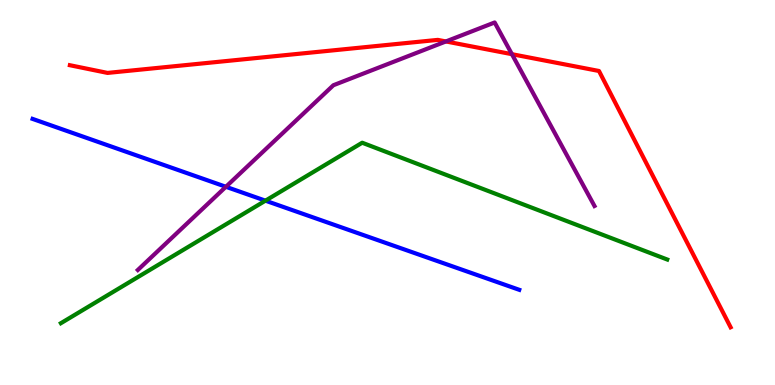[{'lines': ['blue', 'red'], 'intersections': []}, {'lines': ['green', 'red'], 'intersections': []}, {'lines': ['purple', 'red'], 'intersections': [{'x': 5.75, 'y': 8.92}, {'x': 6.61, 'y': 8.59}]}, {'lines': ['blue', 'green'], 'intersections': [{'x': 3.43, 'y': 4.79}]}, {'lines': ['blue', 'purple'], 'intersections': [{'x': 2.91, 'y': 5.15}]}, {'lines': ['green', 'purple'], 'intersections': []}]